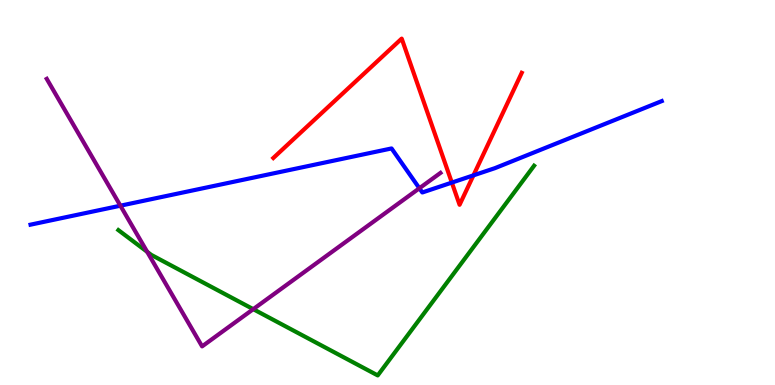[{'lines': ['blue', 'red'], 'intersections': [{'x': 5.83, 'y': 5.26}, {'x': 6.11, 'y': 5.45}]}, {'lines': ['green', 'red'], 'intersections': []}, {'lines': ['purple', 'red'], 'intersections': []}, {'lines': ['blue', 'green'], 'intersections': []}, {'lines': ['blue', 'purple'], 'intersections': [{'x': 1.55, 'y': 4.66}, {'x': 5.41, 'y': 5.11}]}, {'lines': ['green', 'purple'], 'intersections': [{'x': 1.9, 'y': 3.46}, {'x': 3.27, 'y': 1.97}]}]